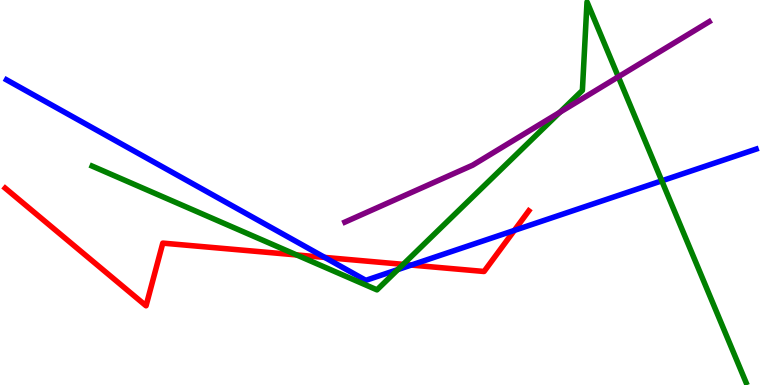[{'lines': ['blue', 'red'], 'intersections': [{'x': 4.19, 'y': 3.31}, {'x': 5.31, 'y': 3.12}, {'x': 6.64, 'y': 4.02}]}, {'lines': ['green', 'red'], 'intersections': [{'x': 3.83, 'y': 3.38}, {'x': 5.2, 'y': 3.13}]}, {'lines': ['purple', 'red'], 'intersections': []}, {'lines': ['blue', 'green'], 'intersections': [{'x': 5.13, 'y': 3.0}, {'x': 8.54, 'y': 5.3}]}, {'lines': ['blue', 'purple'], 'intersections': []}, {'lines': ['green', 'purple'], 'intersections': [{'x': 7.22, 'y': 7.08}, {'x': 7.98, 'y': 8.0}]}]